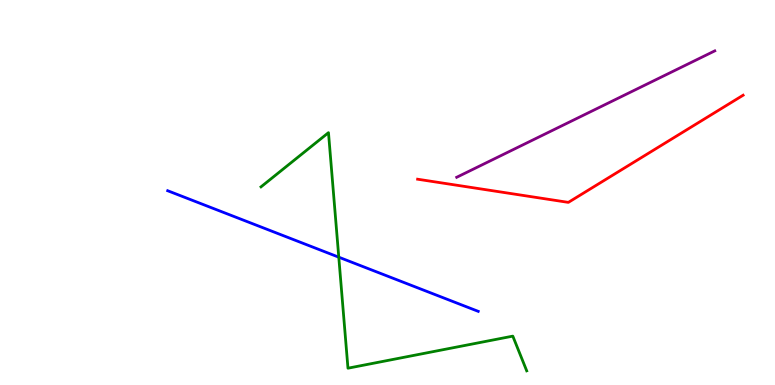[{'lines': ['blue', 'red'], 'intersections': []}, {'lines': ['green', 'red'], 'intersections': []}, {'lines': ['purple', 'red'], 'intersections': []}, {'lines': ['blue', 'green'], 'intersections': [{'x': 4.37, 'y': 3.32}]}, {'lines': ['blue', 'purple'], 'intersections': []}, {'lines': ['green', 'purple'], 'intersections': []}]